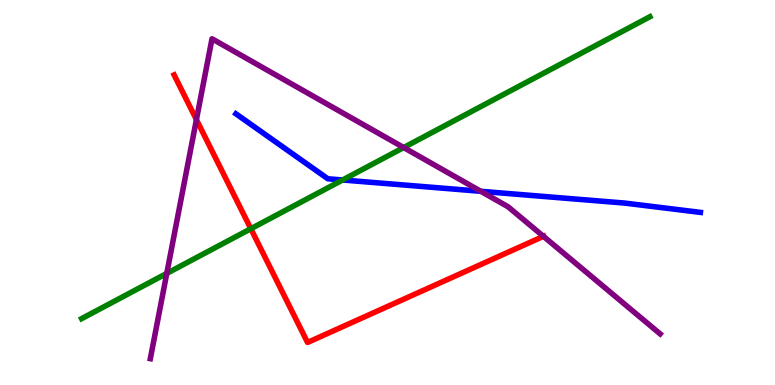[{'lines': ['blue', 'red'], 'intersections': []}, {'lines': ['green', 'red'], 'intersections': [{'x': 3.24, 'y': 4.06}]}, {'lines': ['purple', 'red'], 'intersections': [{'x': 2.53, 'y': 6.89}, {'x': 7.01, 'y': 3.86}]}, {'lines': ['blue', 'green'], 'intersections': [{'x': 4.42, 'y': 5.33}]}, {'lines': ['blue', 'purple'], 'intersections': [{'x': 6.2, 'y': 5.03}]}, {'lines': ['green', 'purple'], 'intersections': [{'x': 2.15, 'y': 2.9}, {'x': 5.21, 'y': 6.17}]}]